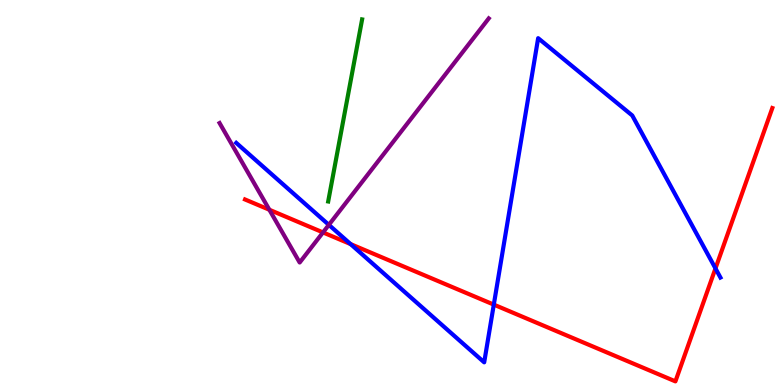[{'lines': ['blue', 'red'], 'intersections': [{'x': 4.52, 'y': 3.66}, {'x': 6.37, 'y': 2.09}, {'x': 9.23, 'y': 3.03}]}, {'lines': ['green', 'red'], 'intersections': []}, {'lines': ['purple', 'red'], 'intersections': [{'x': 3.48, 'y': 4.55}, {'x': 4.17, 'y': 3.96}]}, {'lines': ['blue', 'green'], 'intersections': []}, {'lines': ['blue', 'purple'], 'intersections': [{'x': 4.24, 'y': 4.16}]}, {'lines': ['green', 'purple'], 'intersections': []}]